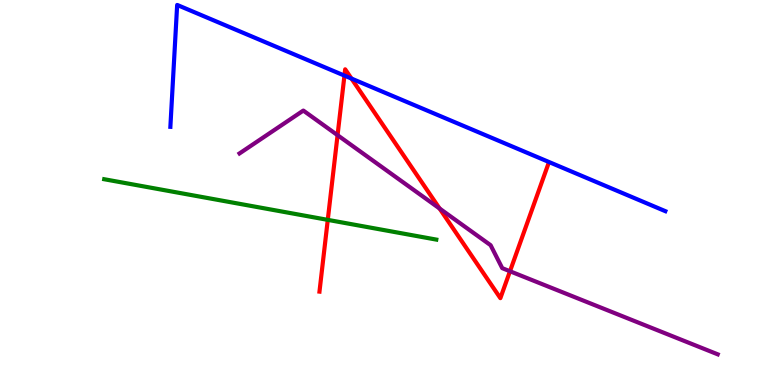[{'lines': ['blue', 'red'], 'intersections': [{'x': 4.44, 'y': 8.04}, {'x': 4.54, 'y': 7.96}]}, {'lines': ['green', 'red'], 'intersections': [{'x': 4.23, 'y': 4.29}]}, {'lines': ['purple', 'red'], 'intersections': [{'x': 4.36, 'y': 6.49}, {'x': 5.67, 'y': 4.58}, {'x': 6.58, 'y': 2.95}]}, {'lines': ['blue', 'green'], 'intersections': []}, {'lines': ['blue', 'purple'], 'intersections': []}, {'lines': ['green', 'purple'], 'intersections': []}]